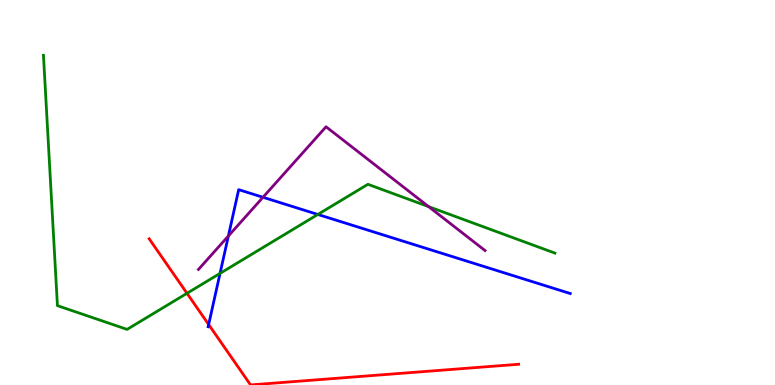[{'lines': ['blue', 'red'], 'intersections': [{'x': 2.69, 'y': 1.57}]}, {'lines': ['green', 'red'], 'intersections': [{'x': 2.41, 'y': 2.38}]}, {'lines': ['purple', 'red'], 'intersections': []}, {'lines': ['blue', 'green'], 'intersections': [{'x': 2.84, 'y': 2.9}, {'x': 4.1, 'y': 4.43}]}, {'lines': ['blue', 'purple'], 'intersections': [{'x': 2.95, 'y': 3.87}, {'x': 3.39, 'y': 4.88}]}, {'lines': ['green', 'purple'], 'intersections': [{'x': 5.53, 'y': 4.63}]}]